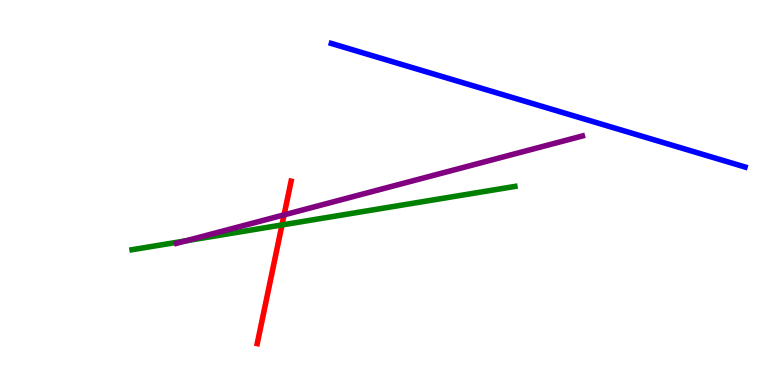[{'lines': ['blue', 'red'], 'intersections': []}, {'lines': ['green', 'red'], 'intersections': [{'x': 3.64, 'y': 4.16}]}, {'lines': ['purple', 'red'], 'intersections': [{'x': 3.67, 'y': 4.42}]}, {'lines': ['blue', 'green'], 'intersections': []}, {'lines': ['blue', 'purple'], 'intersections': []}, {'lines': ['green', 'purple'], 'intersections': [{'x': 2.4, 'y': 3.75}]}]